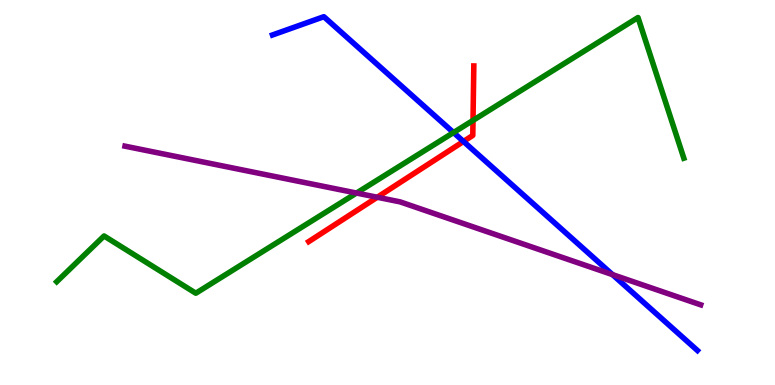[{'lines': ['blue', 'red'], 'intersections': [{'x': 5.98, 'y': 6.33}]}, {'lines': ['green', 'red'], 'intersections': [{'x': 6.1, 'y': 6.87}]}, {'lines': ['purple', 'red'], 'intersections': [{'x': 4.87, 'y': 4.88}]}, {'lines': ['blue', 'green'], 'intersections': [{'x': 5.85, 'y': 6.56}]}, {'lines': ['blue', 'purple'], 'intersections': [{'x': 7.9, 'y': 2.87}]}, {'lines': ['green', 'purple'], 'intersections': [{'x': 4.6, 'y': 4.99}]}]